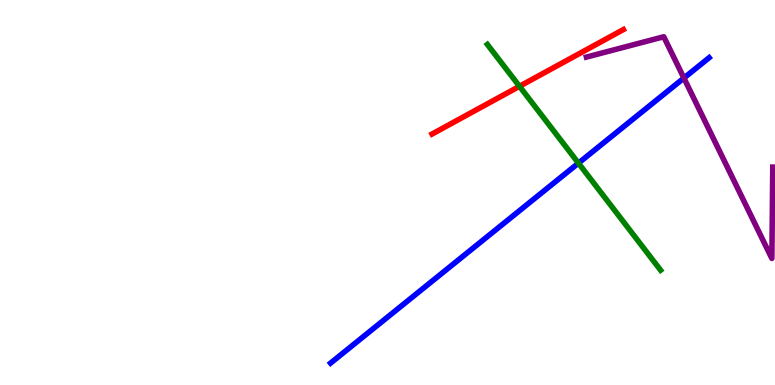[{'lines': ['blue', 'red'], 'intersections': []}, {'lines': ['green', 'red'], 'intersections': [{'x': 6.7, 'y': 7.76}]}, {'lines': ['purple', 'red'], 'intersections': []}, {'lines': ['blue', 'green'], 'intersections': [{'x': 7.46, 'y': 5.76}]}, {'lines': ['blue', 'purple'], 'intersections': [{'x': 8.82, 'y': 7.97}]}, {'lines': ['green', 'purple'], 'intersections': []}]